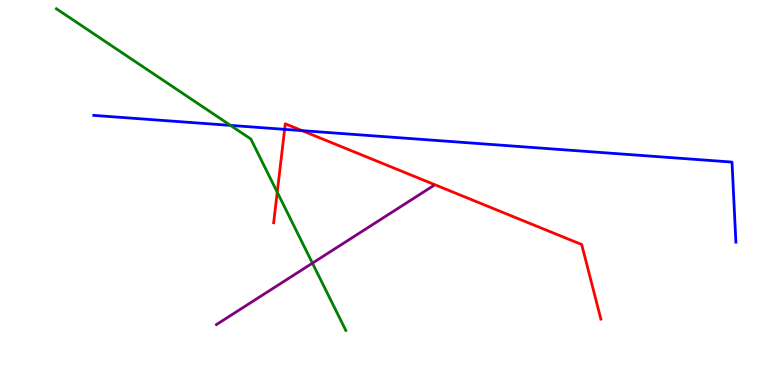[{'lines': ['blue', 'red'], 'intersections': [{'x': 3.67, 'y': 6.64}, {'x': 3.9, 'y': 6.61}]}, {'lines': ['green', 'red'], 'intersections': [{'x': 3.58, 'y': 5.01}]}, {'lines': ['purple', 'red'], 'intersections': []}, {'lines': ['blue', 'green'], 'intersections': [{'x': 2.97, 'y': 6.74}]}, {'lines': ['blue', 'purple'], 'intersections': []}, {'lines': ['green', 'purple'], 'intersections': [{'x': 4.03, 'y': 3.17}]}]